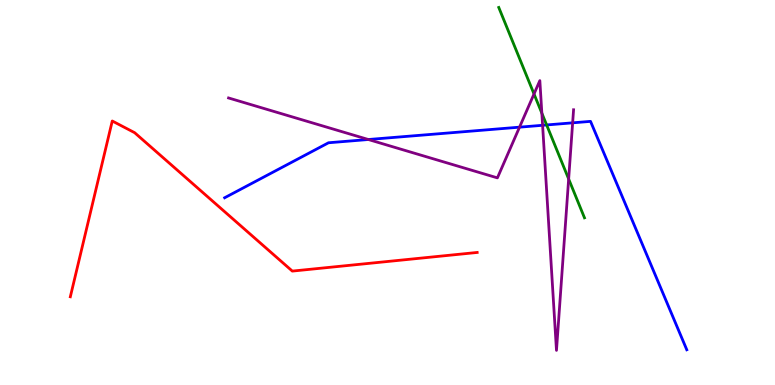[{'lines': ['blue', 'red'], 'intersections': []}, {'lines': ['green', 'red'], 'intersections': []}, {'lines': ['purple', 'red'], 'intersections': []}, {'lines': ['blue', 'green'], 'intersections': [{'x': 7.05, 'y': 6.75}]}, {'lines': ['blue', 'purple'], 'intersections': [{'x': 4.75, 'y': 6.38}, {'x': 6.7, 'y': 6.7}, {'x': 7.0, 'y': 6.75}, {'x': 7.39, 'y': 6.81}]}, {'lines': ['green', 'purple'], 'intersections': [{'x': 6.89, 'y': 7.56}, {'x': 6.99, 'y': 7.06}, {'x': 7.34, 'y': 5.35}]}]